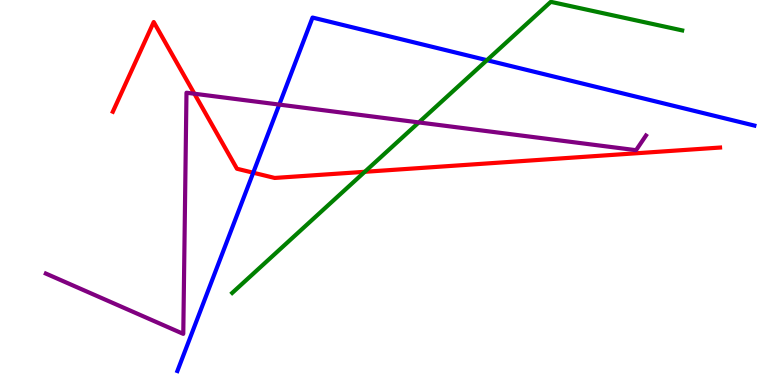[{'lines': ['blue', 'red'], 'intersections': [{'x': 3.27, 'y': 5.51}]}, {'lines': ['green', 'red'], 'intersections': [{'x': 4.71, 'y': 5.54}]}, {'lines': ['purple', 'red'], 'intersections': [{'x': 2.51, 'y': 7.57}]}, {'lines': ['blue', 'green'], 'intersections': [{'x': 6.28, 'y': 8.44}]}, {'lines': ['blue', 'purple'], 'intersections': [{'x': 3.6, 'y': 7.28}]}, {'lines': ['green', 'purple'], 'intersections': [{'x': 5.4, 'y': 6.82}]}]